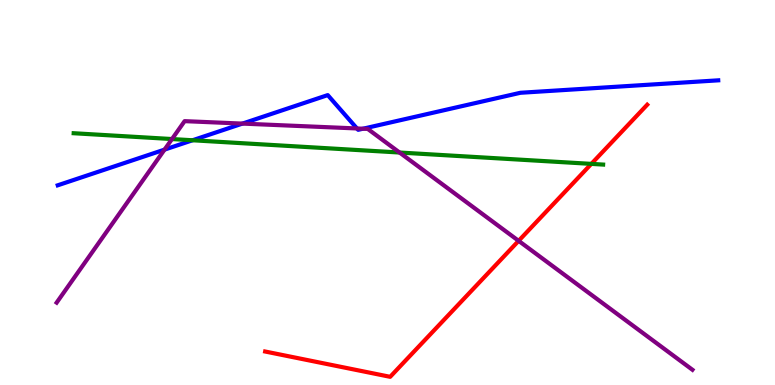[{'lines': ['blue', 'red'], 'intersections': []}, {'lines': ['green', 'red'], 'intersections': [{'x': 7.63, 'y': 5.74}]}, {'lines': ['purple', 'red'], 'intersections': [{'x': 6.69, 'y': 3.74}]}, {'lines': ['blue', 'green'], 'intersections': [{'x': 2.48, 'y': 6.36}]}, {'lines': ['blue', 'purple'], 'intersections': [{'x': 2.12, 'y': 6.11}, {'x': 3.13, 'y': 6.79}, {'x': 4.61, 'y': 6.66}, {'x': 4.68, 'y': 6.66}]}, {'lines': ['green', 'purple'], 'intersections': [{'x': 2.22, 'y': 6.39}, {'x': 5.16, 'y': 6.04}]}]